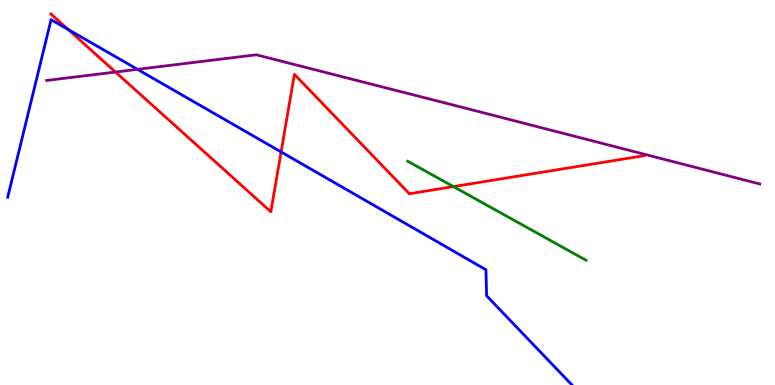[{'lines': ['blue', 'red'], 'intersections': [{'x': 0.879, 'y': 9.24}, {'x': 3.63, 'y': 6.05}]}, {'lines': ['green', 'red'], 'intersections': [{'x': 5.85, 'y': 5.15}]}, {'lines': ['purple', 'red'], 'intersections': [{'x': 1.49, 'y': 8.13}]}, {'lines': ['blue', 'green'], 'intersections': []}, {'lines': ['blue', 'purple'], 'intersections': [{'x': 1.77, 'y': 8.2}]}, {'lines': ['green', 'purple'], 'intersections': []}]